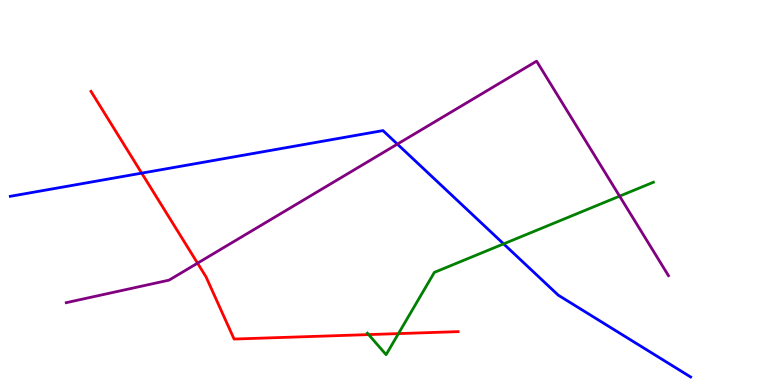[{'lines': ['blue', 'red'], 'intersections': [{'x': 1.83, 'y': 5.5}]}, {'lines': ['green', 'red'], 'intersections': [{'x': 4.76, 'y': 1.31}, {'x': 5.14, 'y': 1.33}]}, {'lines': ['purple', 'red'], 'intersections': [{'x': 2.55, 'y': 3.16}]}, {'lines': ['blue', 'green'], 'intersections': [{'x': 6.5, 'y': 3.67}]}, {'lines': ['blue', 'purple'], 'intersections': [{'x': 5.13, 'y': 6.26}]}, {'lines': ['green', 'purple'], 'intersections': [{'x': 7.99, 'y': 4.9}]}]